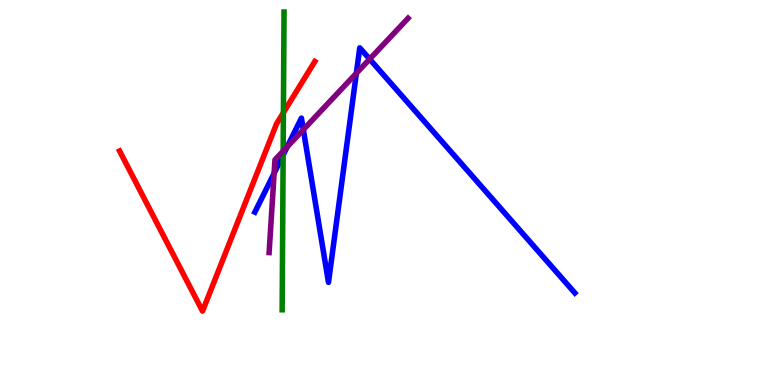[{'lines': ['blue', 'red'], 'intersections': []}, {'lines': ['green', 'red'], 'intersections': [{'x': 3.66, 'y': 7.07}]}, {'lines': ['purple', 'red'], 'intersections': []}, {'lines': ['blue', 'green'], 'intersections': [{'x': 3.65, 'y': 5.97}]}, {'lines': ['blue', 'purple'], 'intersections': [{'x': 3.54, 'y': 5.5}, {'x': 3.71, 'y': 6.19}, {'x': 3.91, 'y': 6.63}, {'x': 4.6, 'y': 8.1}, {'x': 4.77, 'y': 8.46}]}, {'lines': ['green', 'purple'], 'intersections': [{'x': 3.65, 'y': 6.08}]}]